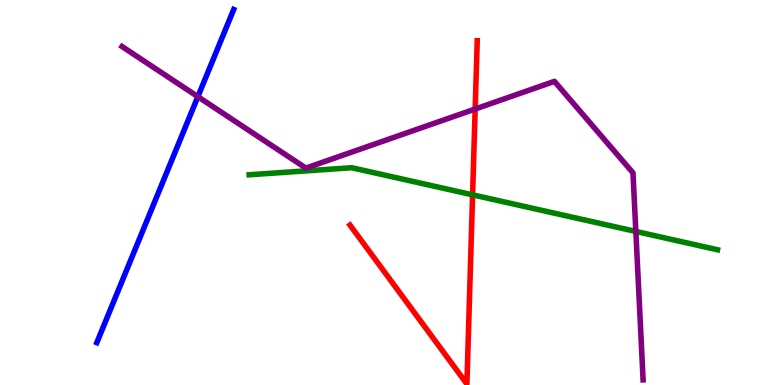[{'lines': ['blue', 'red'], 'intersections': []}, {'lines': ['green', 'red'], 'intersections': [{'x': 6.1, 'y': 4.94}]}, {'lines': ['purple', 'red'], 'intersections': [{'x': 6.13, 'y': 7.17}]}, {'lines': ['blue', 'green'], 'intersections': []}, {'lines': ['blue', 'purple'], 'intersections': [{'x': 2.55, 'y': 7.49}]}, {'lines': ['green', 'purple'], 'intersections': [{'x': 8.2, 'y': 3.99}]}]